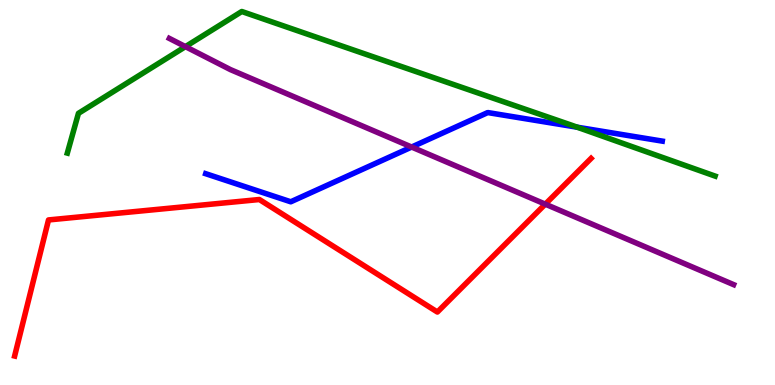[{'lines': ['blue', 'red'], 'intersections': []}, {'lines': ['green', 'red'], 'intersections': []}, {'lines': ['purple', 'red'], 'intersections': [{'x': 7.04, 'y': 4.7}]}, {'lines': ['blue', 'green'], 'intersections': [{'x': 7.45, 'y': 6.7}]}, {'lines': ['blue', 'purple'], 'intersections': [{'x': 5.31, 'y': 6.18}]}, {'lines': ['green', 'purple'], 'intersections': [{'x': 2.39, 'y': 8.79}]}]